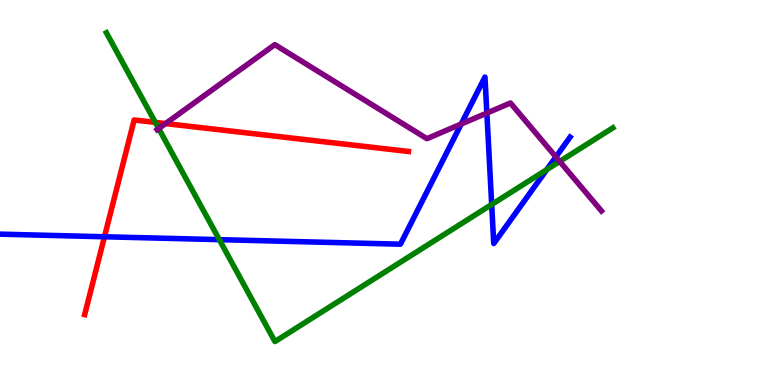[{'lines': ['blue', 'red'], 'intersections': [{'x': 1.35, 'y': 3.85}]}, {'lines': ['green', 'red'], 'intersections': [{'x': 2.0, 'y': 6.82}]}, {'lines': ['purple', 'red'], 'intersections': [{'x': 2.14, 'y': 6.79}]}, {'lines': ['blue', 'green'], 'intersections': [{'x': 2.83, 'y': 3.78}, {'x': 6.34, 'y': 4.69}, {'x': 7.05, 'y': 5.59}]}, {'lines': ['blue', 'purple'], 'intersections': [{'x': 5.95, 'y': 6.78}, {'x': 6.28, 'y': 7.06}, {'x': 7.17, 'y': 5.92}]}, {'lines': ['green', 'purple'], 'intersections': [{'x': 2.05, 'y': 6.66}, {'x': 7.22, 'y': 5.81}]}]